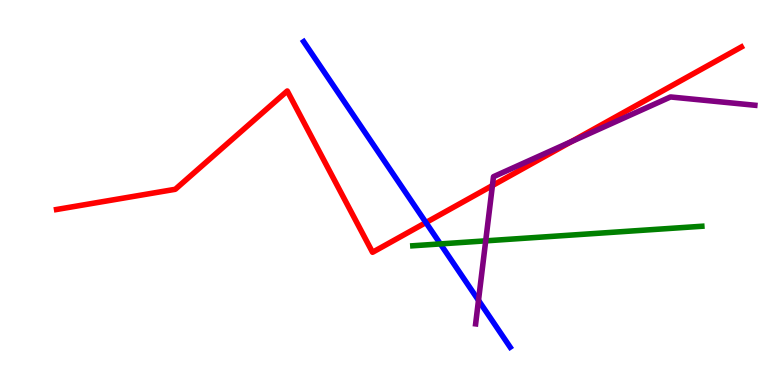[{'lines': ['blue', 'red'], 'intersections': [{'x': 5.5, 'y': 4.22}]}, {'lines': ['green', 'red'], 'intersections': []}, {'lines': ['purple', 'red'], 'intersections': [{'x': 6.35, 'y': 5.18}, {'x': 7.37, 'y': 6.32}]}, {'lines': ['blue', 'green'], 'intersections': [{'x': 5.68, 'y': 3.66}]}, {'lines': ['blue', 'purple'], 'intersections': [{'x': 6.17, 'y': 2.2}]}, {'lines': ['green', 'purple'], 'intersections': [{'x': 6.27, 'y': 3.74}]}]